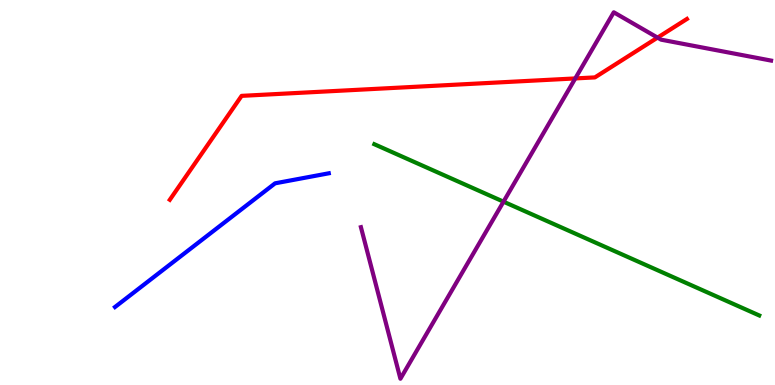[{'lines': ['blue', 'red'], 'intersections': []}, {'lines': ['green', 'red'], 'intersections': []}, {'lines': ['purple', 'red'], 'intersections': [{'x': 7.42, 'y': 7.96}, {'x': 8.48, 'y': 9.02}]}, {'lines': ['blue', 'green'], 'intersections': []}, {'lines': ['blue', 'purple'], 'intersections': []}, {'lines': ['green', 'purple'], 'intersections': [{'x': 6.5, 'y': 4.76}]}]